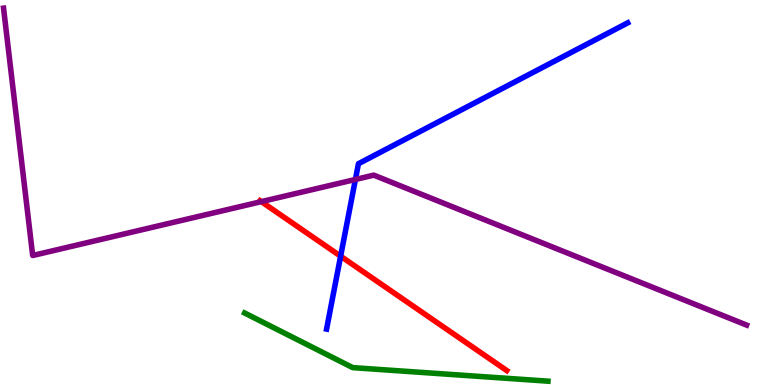[{'lines': ['blue', 'red'], 'intersections': [{'x': 4.4, 'y': 3.35}]}, {'lines': ['green', 'red'], 'intersections': []}, {'lines': ['purple', 'red'], 'intersections': [{'x': 3.37, 'y': 4.76}]}, {'lines': ['blue', 'green'], 'intersections': []}, {'lines': ['blue', 'purple'], 'intersections': [{'x': 4.59, 'y': 5.34}]}, {'lines': ['green', 'purple'], 'intersections': []}]